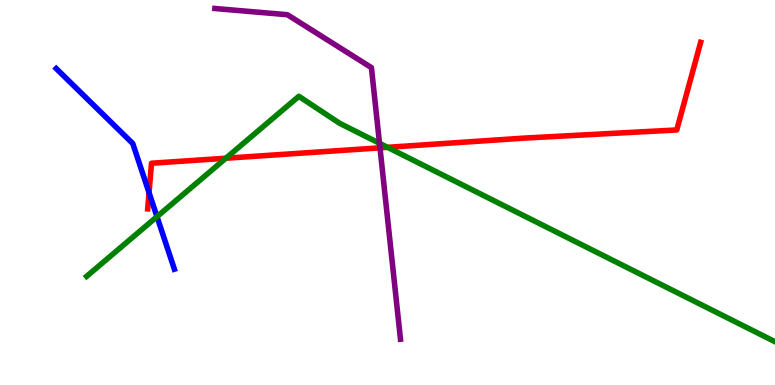[{'lines': ['blue', 'red'], 'intersections': [{'x': 1.92, 'y': 5.0}]}, {'lines': ['green', 'red'], 'intersections': [{'x': 2.91, 'y': 5.89}, {'x': 5.0, 'y': 6.17}]}, {'lines': ['purple', 'red'], 'intersections': [{'x': 4.9, 'y': 6.16}]}, {'lines': ['blue', 'green'], 'intersections': [{'x': 2.03, 'y': 4.37}]}, {'lines': ['blue', 'purple'], 'intersections': []}, {'lines': ['green', 'purple'], 'intersections': [{'x': 4.9, 'y': 6.28}]}]